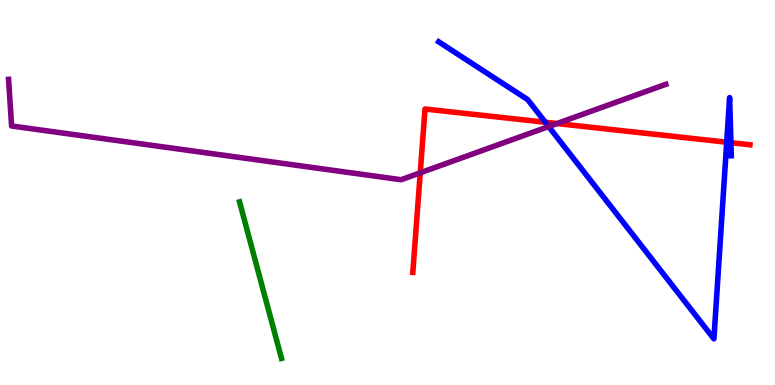[{'lines': ['blue', 'red'], 'intersections': [{'x': 7.04, 'y': 6.82}, {'x': 9.38, 'y': 6.31}, {'x': 9.43, 'y': 6.29}]}, {'lines': ['green', 'red'], 'intersections': []}, {'lines': ['purple', 'red'], 'intersections': [{'x': 5.42, 'y': 5.51}, {'x': 7.19, 'y': 6.79}]}, {'lines': ['blue', 'green'], 'intersections': []}, {'lines': ['blue', 'purple'], 'intersections': [{'x': 7.08, 'y': 6.71}]}, {'lines': ['green', 'purple'], 'intersections': []}]